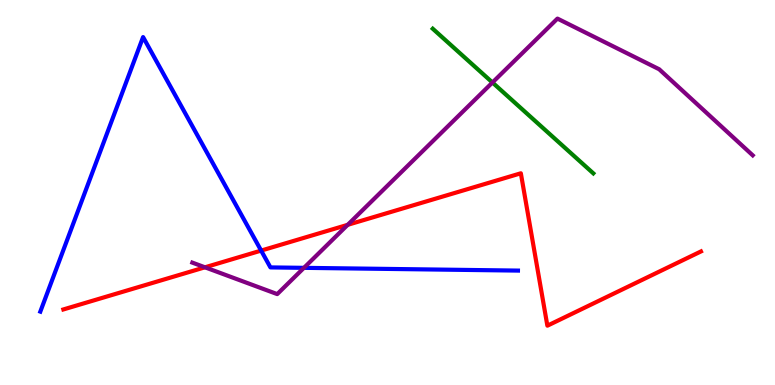[{'lines': ['blue', 'red'], 'intersections': [{'x': 3.37, 'y': 3.49}]}, {'lines': ['green', 'red'], 'intersections': []}, {'lines': ['purple', 'red'], 'intersections': [{'x': 2.64, 'y': 3.06}, {'x': 4.49, 'y': 4.16}]}, {'lines': ['blue', 'green'], 'intersections': []}, {'lines': ['blue', 'purple'], 'intersections': [{'x': 3.92, 'y': 3.04}]}, {'lines': ['green', 'purple'], 'intersections': [{'x': 6.35, 'y': 7.86}]}]